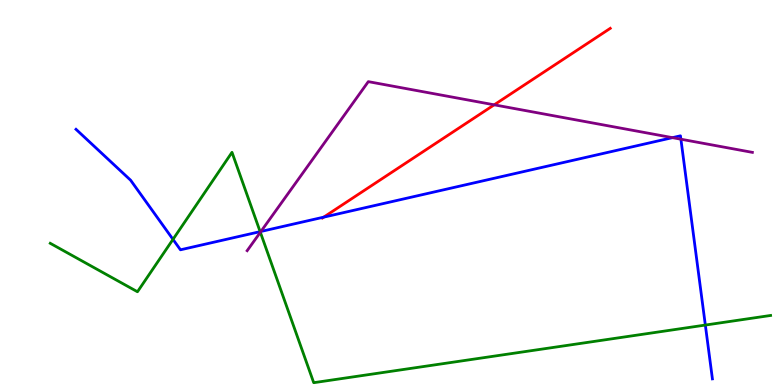[{'lines': ['blue', 'red'], 'intersections': [{'x': 4.18, 'y': 4.36}]}, {'lines': ['green', 'red'], 'intersections': []}, {'lines': ['purple', 'red'], 'intersections': [{'x': 6.38, 'y': 7.28}]}, {'lines': ['blue', 'green'], 'intersections': [{'x': 2.23, 'y': 3.78}, {'x': 3.36, 'y': 3.98}, {'x': 9.1, 'y': 1.56}]}, {'lines': ['blue', 'purple'], 'intersections': [{'x': 3.37, 'y': 3.99}, {'x': 8.68, 'y': 6.42}, {'x': 8.79, 'y': 6.38}]}, {'lines': ['green', 'purple'], 'intersections': [{'x': 3.36, 'y': 3.97}]}]